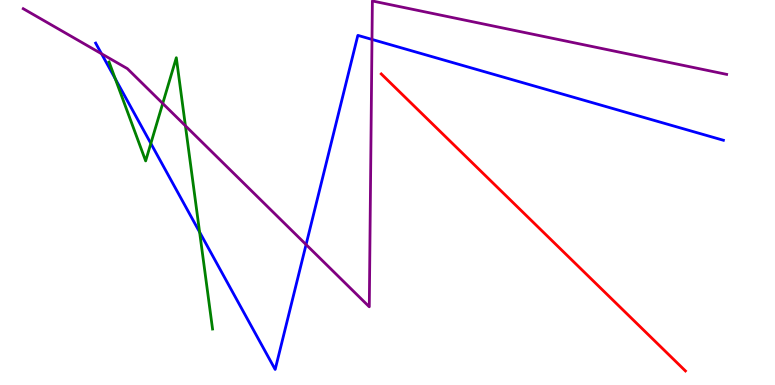[{'lines': ['blue', 'red'], 'intersections': []}, {'lines': ['green', 'red'], 'intersections': []}, {'lines': ['purple', 'red'], 'intersections': []}, {'lines': ['blue', 'green'], 'intersections': [{'x': 1.49, 'y': 7.96}, {'x': 1.95, 'y': 6.27}, {'x': 2.58, 'y': 3.97}]}, {'lines': ['blue', 'purple'], 'intersections': [{'x': 1.31, 'y': 8.6}, {'x': 3.95, 'y': 3.65}, {'x': 4.8, 'y': 8.98}]}, {'lines': ['green', 'purple'], 'intersections': [{'x': 2.1, 'y': 7.31}, {'x': 2.39, 'y': 6.73}]}]